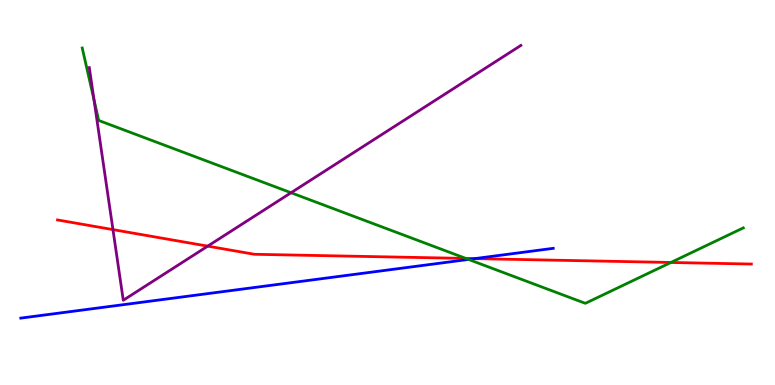[{'lines': ['blue', 'red'], 'intersections': [{'x': 6.13, 'y': 3.28}]}, {'lines': ['green', 'red'], 'intersections': [{'x': 6.01, 'y': 3.29}, {'x': 8.66, 'y': 3.18}]}, {'lines': ['purple', 'red'], 'intersections': [{'x': 1.46, 'y': 4.04}, {'x': 2.68, 'y': 3.61}]}, {'lines': ['blue', 'green'], 'intersections': [{'x': 6.05, 'y': 3.26}]}, {'lines': ['blue', 'purple'], 'intersections': []}, {'lines': ['green', 'purple'], 'intersections': [{'x': 1.21, 'y': 7.41}, {'x': 3.76, 'y': 4.99}]}]